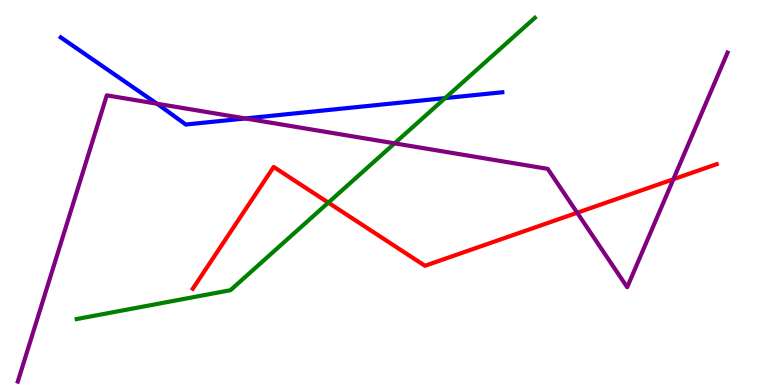[{'lines': ['blue', 'red'], 'intersections': []}, {'lines': ['green', 'red'], 'intersections': [{'x': 4.24, 'y': 4.74}]}, {'lines': ['purple', 'red'], 'intersections': [{'x': 7.45, 'y': 4.47}, {'x': 8.69, 'y': 5.34}]}, {'lines': ['blue', 'green'], 'intersections': [{'x': 5.74, 'y': 7.45}]}, {'lines': ['blue', 'purple'], 'intersections': [{'x': 2.03, 'y': 7.31}, {'x': 3.17, 'y': 6.92}]}, {'lines': ['green', 'purple'], 'intersections': [{'x': 5.09, 'y': 6.28}]}]